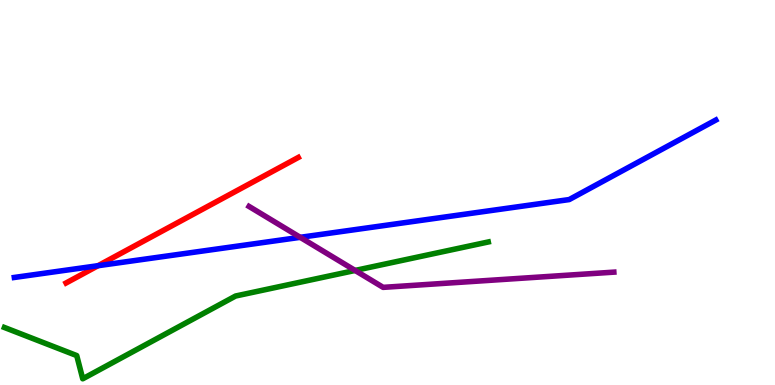[{'lines': ['blue', 'red'], 'intersections': [{'x': 1.26, 'y': 3.1}]}, {'lines': ['green', 'red'], 'intersections': []}, {'lines': ['purple', 'red'], 'intersections': []}, {'lines': ['blue', 'green'], 'intersections': []}, {'lines': ['blue', 'purple'], 'intersections': [{'x': 3.87, 'y': 3.84}]}, {'lines': ['green', 'purple'], 'intersections': [{'x': 4.58, 'y': 2.98}]}]